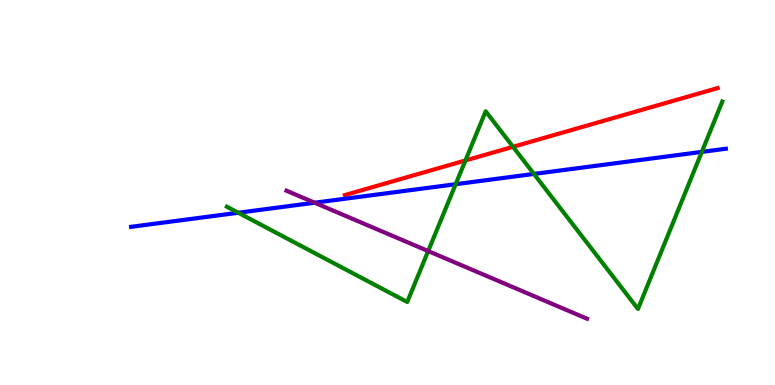[{'lines': ['blue', 'red'], 'intersections': []}, {'lines': ['green', 'red'], 'intersections': [{'x': 6.01, 'y': 5.83}, {'x': 6.62, 'y': 6.19}]}, {'lines': ['purple', 'red'], 'intersections': []}, {'lines': ['blue', 'green'], 'intersections': [{'x': 3.07, 'y': 4.47}, {'x': 5.88, 'y': 5.22}, {'x': 6.89, 'y': 5.48}, {'x': 9.06, 'y': 6.05}]}, {'lines': ['blue', 'purple'], 'intersections': [{'x': 4.06, 'y': 4.73}]}, {'lines': ['green', 'purple'], 'intersections': [{'x': 5.52, 'y': 3.48}]}]